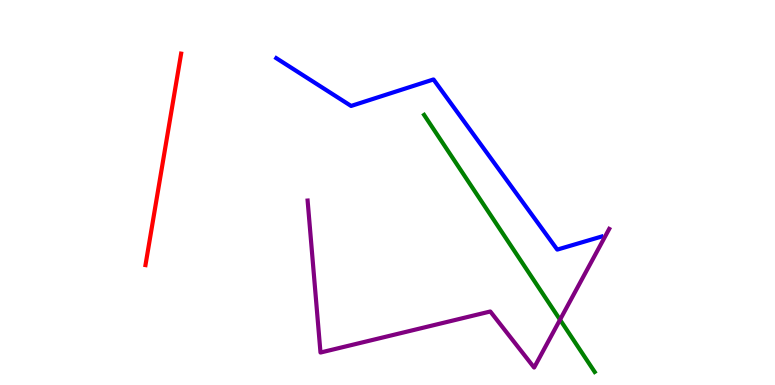[{'lines': ['blue', 'red'], 'intersections': []}, {'lines': ['green', 'red'], 'intersections': []}, {'lines': ['purple', 'red'], 'intersections': []}, {'lines': ['blue', 'green'], 'intersections': []}, {'lines': ['blue', 'purple'], 'intersections': []}, {'lines': ['green', 'purple'], 'intersections': [{'x': 7.23, 'y': 1.7}]}]